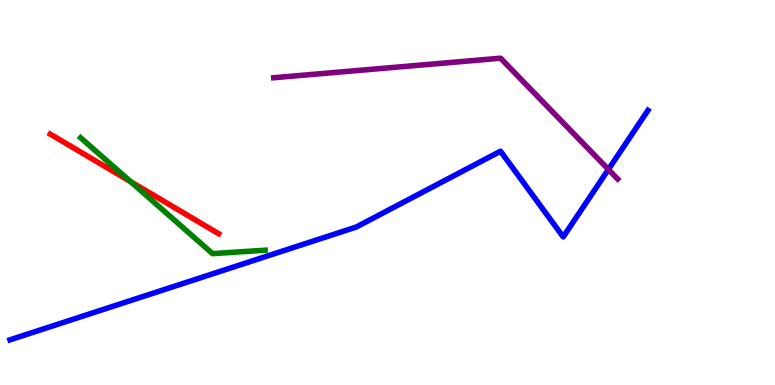[{'lines': ['blue', 'red'], 'intersections': []}, {'lines': ['green', 'red'], 'intersections': [{'x': 1.68, 'y': 5.28}]}, {'lines': ['purple', 'red'], 'intersections': []}, {'lines': ['blue', 'green'], 'intersections': []}, {'lines': ['blue', 'purple'], 'intersections': [{'x': 7.85, 'y': 5.6}]}, {'lines': ['green', 'purple'], 'intersections': []}]